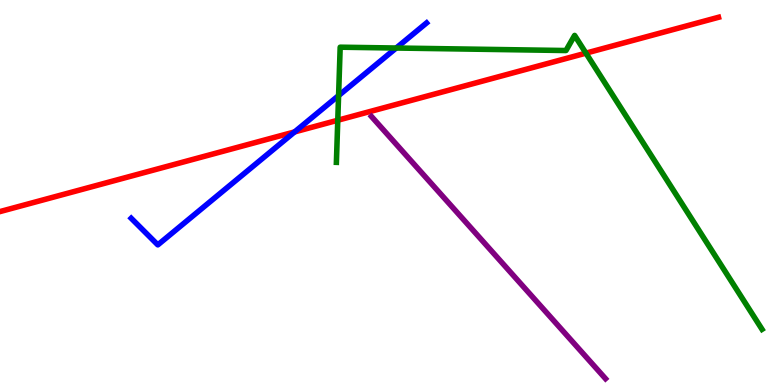[{'lines': ['blue', 'red'], 'intersections': [{'x': 3.8, 'y': 6.57}]}, {'lines': ['green', 'red'], 'intersections': [{'x': 4.36, 'y': 6.88}, {'x': 7.56, 'y': 8.62}]}, {'lines': ['purple', 'red'], 'intersections': []}, {'lines': ['blue', 'green'], 'intersections': [{'x': 4.37, 'y': 7.52}, {'x': 5.11, 'y': 8.75}]}, {'lines': ['blue', 'purple'], 'intersections': []}, {'lines': ['green', 'purple'], 'intersections': []}]